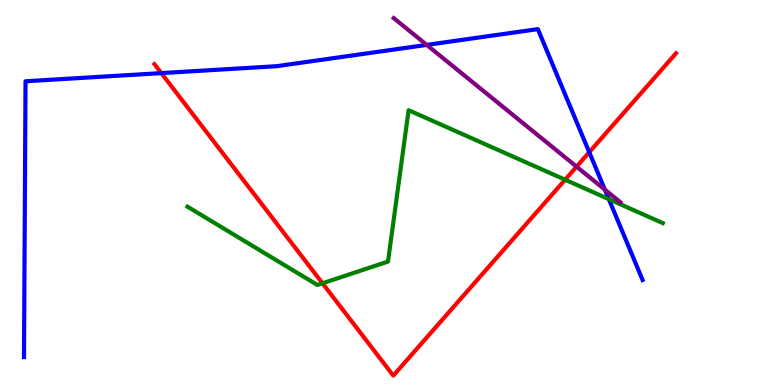[{'lines': ['blue', 'red'], 'intersections': [{'x': 2.08, 'y': 8.1}, {'x': 7.6, 'y': 6.05}]}, {'lines': ['green', 'red'], 'intersections': [{'x': 4.16, 'y': 2.64}, {'x': 7.29, 'y': 5.33}]}, {'lines': ['purple', 'red'], 'intersections': [{'x': 7.44, 'y': 5.67}]}, {'lines': ['blue', 'green'], 'intersections': [{'x': 7.86, 'y': 4.83}]}, {'lines': ['blue', 'purple'], 'intersections': [{'x': 5.51, 'y': 8.83}, {'x': 7.8, 'y': 5.07}]}, {'lines': ['green', 'purple'], 'intersections': []}]